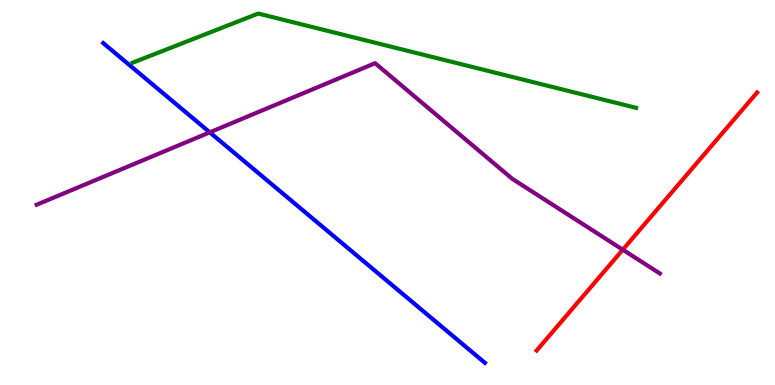[{'lines': ['blue', 'red'], 'intersections': []}, {'lines': ['green', 'red'], 'intersections': []}, {'lines': ['purple', 'red'], 'intersections': [{'x': 8.04, 'y': 3.51}]}, {'lines': ['blue', 'green'], 'intersections': []}, {'lines': ['blue', 'purple'], 'intersections': [{'x': 2.71, 'y': 6.56}]}, {'lines': ['green', 'purple'], 'intersections': []}]